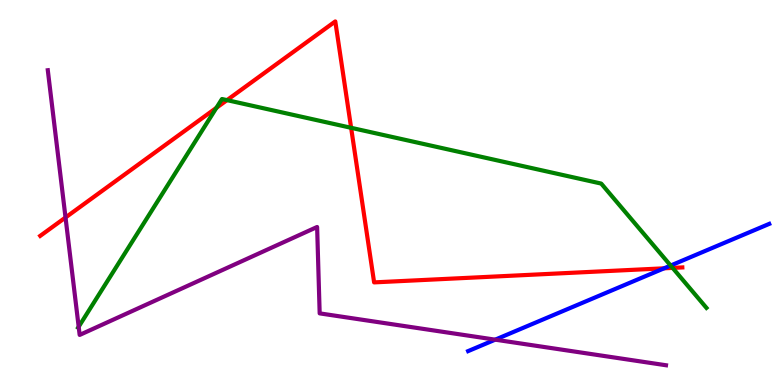[{'lines': ['blue', 'red'], 'intersections': [{'x': 8.57, 'y': 3.03}]}, {'lines': ['green', 'red'], 'intersections': [{'x': 2.79, 'y': 7.2}, {'x': 2.93, 'y': 7.4}, {'x': 4.53, 'y': 6.68}, {'x': 8.68, 'y': 3.04}]}, {'lines': ['purple', 'red'], 'intersections': [{'x': 0.845, 'y': 4.35}]}, {'lines': ['blue', 'green'], 'intersections': [{'x': 8.65, 'y': 3.1}]}, {'lines': ['blue', 'purple'], 'intersections': [{'x': 6.39, 'y': 1.18}]}, {'lines': ['green', 'purple'], 'intersections': [{'x': 1.02, 'y': 1.51}]}]